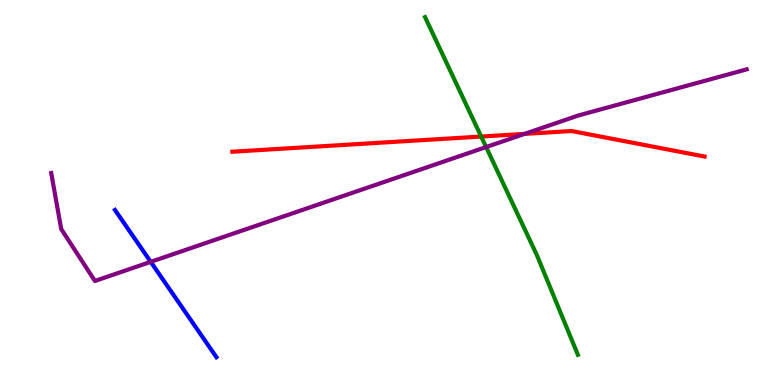[{'lines': ['blue', 'red'], 'intersections': []}, {'lines': ['green', 'red'], 'intersections': [{'x': 6.21, 'y': 6.45}]}, {'lines': ['purple', 'red'], 'intersections': [{'x': 6.77, 'y': 6.52}]}, {'lines': ['blue', 'green'], 'intersections': []}, {'lines': ['blue', 'purple'], 'intersections': [{'x': 1.94, 'y': 3.2}]}, {'lines': ['green', 'purple'], 'intersections': [{'x': 6.27, 'y': 6.18}]}]